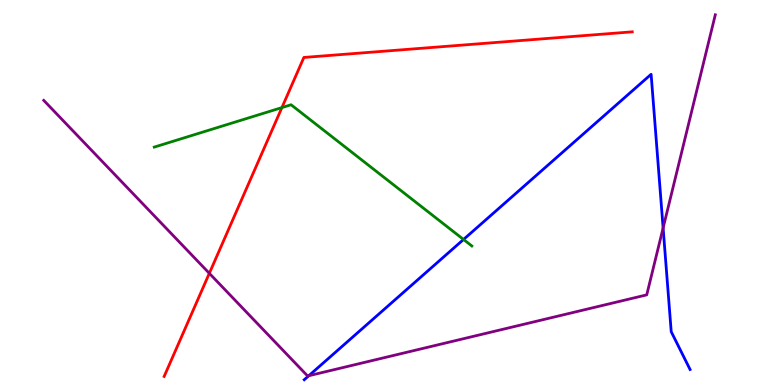[{'lines': ['blue', 'red'], 'intersections': []}, {'lines': ['green', 'red'], 'intersections': [{'x': 3.64, 'y': 7.21}]}, {'lines': ['purple', 'red'], 'intersections': [{'x': 2.7, 'y': 2.9}]}, {'lines': ['blue', 'green'], 'intersections': [{'x': 5.98, 'y': 3.78}]}, {'lines': ['blue', 'purple'], 'intersections': [{'x': 3.98, 'y': 0.241}, {'x': 8.56, 'y': 4.08}]}, {'lines': ['green', 'purple'], 'intersections': []}]